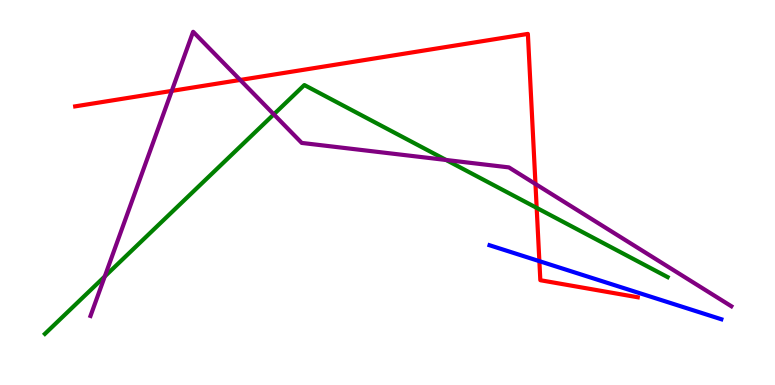[{'lines': ['blue', 'red'], 'intersections': [{'x': 6.96, 'y': 3.22}]}, {'lines': ['green', 'red'], 'intersections': [{'x': 6.92, 'y': 4.6}]}, {'lines': ['purple', 'red'], 'intersections': [{'x': 2.22, 'y': 7.64}, {'x': 3.1, 'y': 7.92}, {'x': 6.91, 'y': 5.22}]}, {'lines': ['blue', 'green'], 'intersections': []}, {'lines': ['blue', 'purple'], 'intersections': []}, {'lines': ['green', 'purple'], 'intersections': [{'x': 1.35, 'y': 2.82}, {'x': 3.53, 'y': 7.03}, {'x': 5.76, 'y': 5.84}]}]